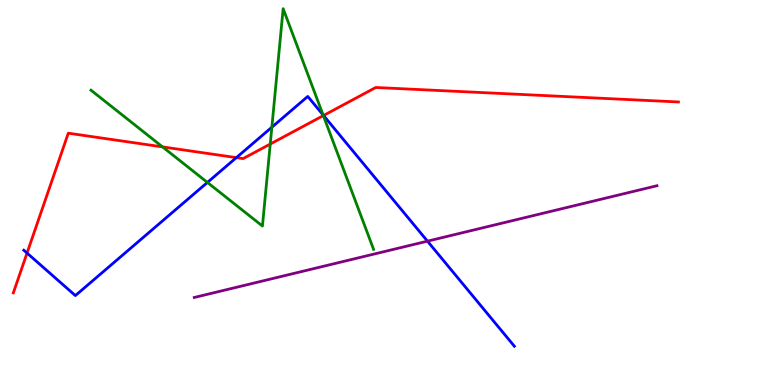[{'lines': ['blue', 'red'], 'intersections': [{'x': 0.349, 'y': 3.43}, {'x': 3.05, 'y': 5.91}, {'x': 4.17, 'y': 7.0}]}, {'lines': ['green', 'red'], 'intersections': [{'x': 2.1, 'y': 6.18}, {'x': 3.49, 'y': 6.26}, {'x': 4.17, 'y': 7.0}]}, {'lines': ['purple', 'red'], 'intersections': []}, {'lines': ['blue', 'green'], 'intersections': [{'x': 2.68, 'y': 5.26}, {'x': 3.51, 'y': 6.7}, {'x': 4.17, 'y': 7.02}]}, {'lines': ['blue', 'purple'], 'intersections': [{'x': 5.52, 'y': 3.74}]}, {'lines': ['green', 'purple'], 'intersections': []}]